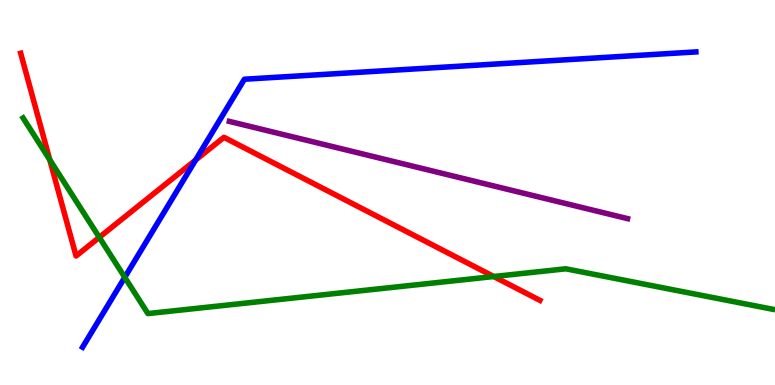[{'lines': ['blue', 'red'], 'intersections': [{'x': 2.52, 'y': 5.84}]}, {'lines': ['green', 'red'], 'intersections': [{'x': 0.642, 'y': 5.85}, {'x': 1.28, 'y': 3.84}, {'x': 6.37, 'y': 2.82}]}, {'lines': ['purple', 'red'], 'intersections': []}, {'lines': ['blue', 'green'], 'intersections': [{'x': 1.61, 'y': 2.8}]}, {'lines': ['blue', 'purple'], 'intersections': []}, {'lines': ['green', 'purple'], 'intersections': []}]